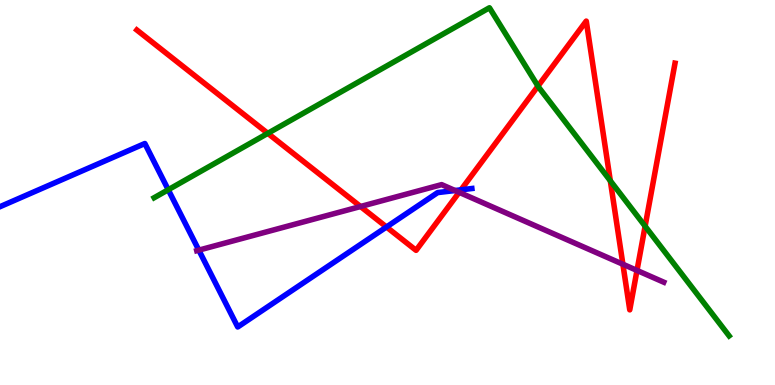[{'lines': ['blue', 'red'], 'intersections': [{'x': 4.99, 'y': 4.1}, {'x': 5.95, 'y': 5.07}]}, {'lines': ['green', 'red'], 'intersections': [{'x': 3.46, 'y': 6.54}, {'x': 6.94, 'y': 7.76}, {'x': 7.88, 'y': 5.3}, {'x': 8.32, 'y': 4.12}]}, {'lines': ['purple', 'red'], 'intersections': [{'x': 4.65, 'y': 4.64}, {'x': 5.92, 'y': 5.0}, {'x': 8.04, 'y': 3.14}, {'x': 8.22, 'y': 2.98}]}, {'lines': ['blue', 'green'], 'intersections': [{'x': 2.17, 'y': 5.07}]}, {'lines': ['blue', 'purple'], 'intersections': [{'x': 2.57, 'y': 3.5}, {'x': 5.87, 'y': 5.05}]}, {'lines': ['green', 'purple'], 'intersections': []}]